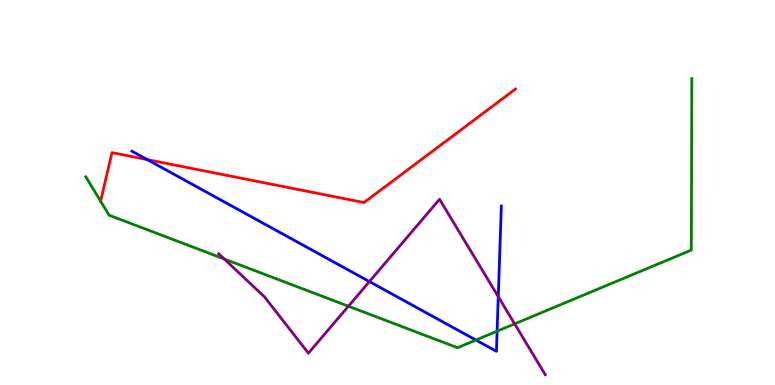[{'lines': ['blue', 'red'], 'intersections': [{'x': 1.9, 'y': 5.85}]}, {'lines': ['green', 'red'], 'intersections': []}, {'lines': ['purple', 'red'], 'intersections': []}, {'lines': ['blue', 'green'], 'intersections': [{'x': 6.14, 'y': 1.17}, {'x': 6.41, 'y': 1.4}]}, {'lines': ['blue', 'purple'], 'intersections': [{'x': 4.77, 'y': 2.69}, {'x': 6.43, 'y': 2.29}]}, {'lines': ['green', 'purple'], 'intersections': [{'x': 2.89, 'y': 3.27}, {'x': 4.5, 'y': 2.05}, {'x': 6.64, 'y': 1.59}]}]